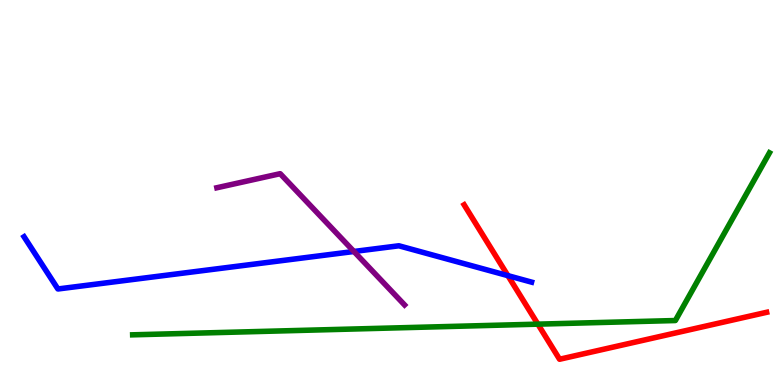[{'lines': ['blue', 'red'], 'intersections': [{'x': 6.55, 'y': 2.84}]}, {'lines': ['green', 'red'], 'intersections': [{'x': 6.94, 'y': 1.58}]}, {'lines': ['purple', 'red'], 'intersections': []}, {'lines': ['blue', 'green'], 'intersections': []}, {'lines': ['blue', 'purple'], 'intersections': [{'x': 4.57, 'y': 3.47}]}, {'lines': ['green', 'purple'], 'intersections': []}]